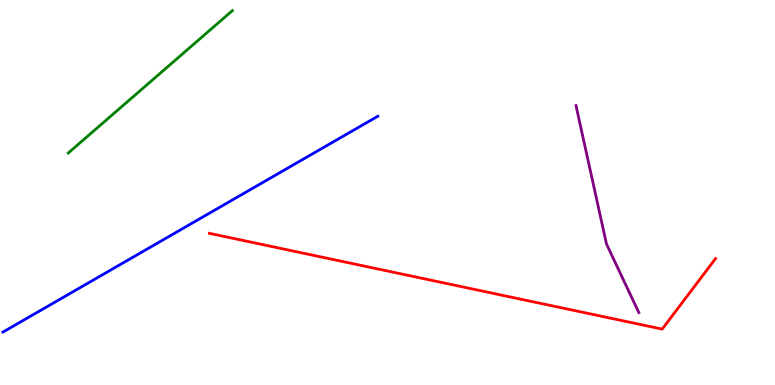[{'lines': ['blue', 'red'], 'intersections': []}, {'lines': ['green', 'red'], 'intersections': []}, {'lines': ['purple', 'red'], 'intersections': []}, {'lines': ['blue', 'green'], 'intersections': []}, {'lines': ['blue', 'purple'], 'intersections': []}, {'lines': ['green', 'purple'], 'intersections': []}]